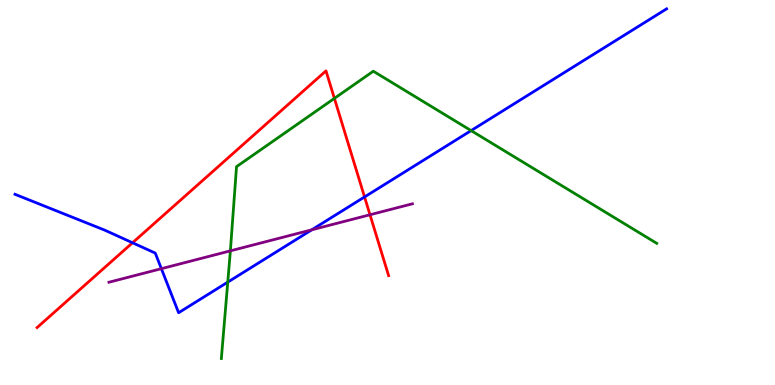[{'lines': ['blue', 'red'], 'intersections': [{'x': 1.71, 'y': 3.69}, {'x': 4.7, 'y': 4.88}]}, {'lines': ['green', 'red'], 'intersections': [{'x': 4.31, 'y': 7.44}]}, {'lines': ['purple', 'red'], 'intersections': [{'x': 4.77, 'y': 4.42}]}, {'lines': ['blue', 'green'], 'intersections': [{'x': 2.94, 'y': 2.67}, {'x': 6.08, 'y': 6.61}]}, {'lines': ['blue', 'purple'], 'intersections': [{'x': 2.08, 'y': 3.02}, {'x': 4.02, 'y': 4.03}]}, {'lines': ['green', 'purple'], 'intersections': [{'x': 2.97, 'y': 3.48}]}]